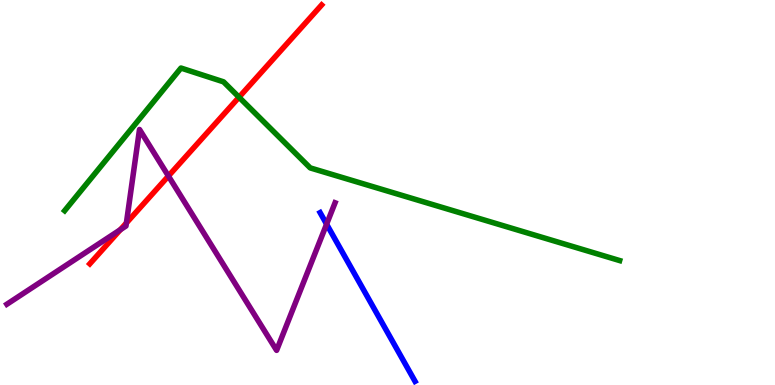[{'lines': ['blue', 'red'], 'intersections': []}, {'lines': ['green', 'red'], 'intersections': [{'x': 3.08, 'y': 7.48}]}, {'lines': ['purple', 'red'], 'intersections': [{'x': 1.55, 'y': 4.03}, {'x': 1.63, 'y': 4.21}, {'x': 2.17, 'y': 5.43}]}, {'lines': ['blue', 'green'], 'intersections': []}, {'lines': ['blue', 'purple'], 'intersections': [{'x': 4.21, 'y': 4.18}]}, {'lines': ['green', 'purple'], 'intersections': []}]